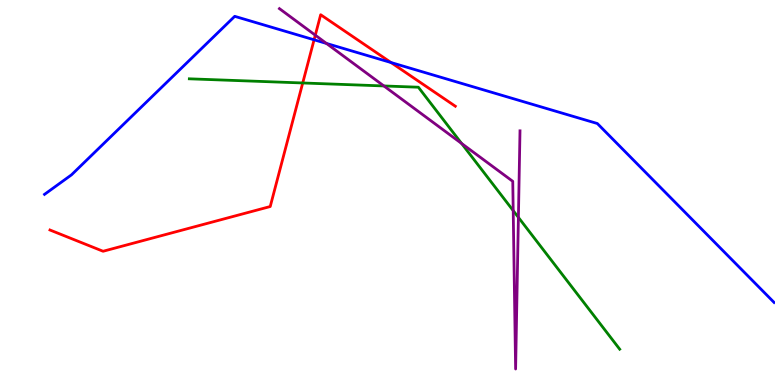[{'lines': ['blue', 'red'], 'intersections': [{'x': 4.05, 'y': 8.97}, {'x': 5.05, 'y': 8.38}]}, {'lines': ['green', 'red'], 'intersections': [{'x': 3.91, 'y': 7.84}]}, {'lines': ['purple', 'red'], 'intersections': [{'x': 4.07, 'y': 9.09}]}, {'lines': ['blue', 'green'], 'intersections': []}, {'lines': ['blue', 'purple'], 'intersections': [{'x': 4.21, 'y': 8.87}]}, {'lines': ['green', 'purple'], 'intersections': [{'x': 4.95, 'y': 7.77}, {'x': 5.96, 'y': 6.27}, {'x': 6.62, 'y': 4.53}, {'x': 6.69, 'y': 4.35}]}]